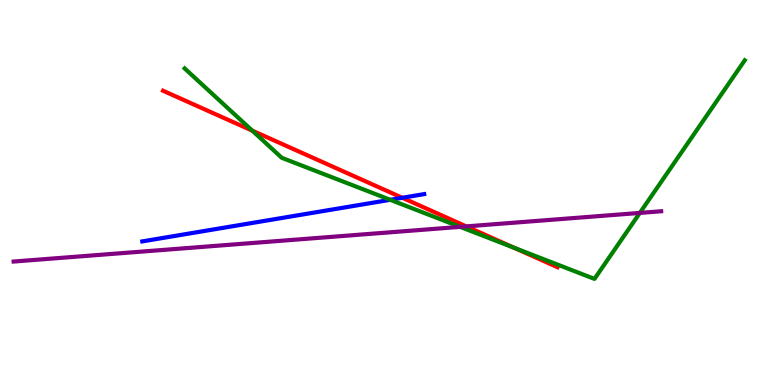[{'lines': ['blue', 'red'], 'intersections': [{'x': 5.19, 'y': 4.86}]}, {'lines': ['green', 'red'], 'intersections': [{'x': 3.26, 'y': 6.61}, {'x': 6.63, 'y': 3.57}]}, {'lines': ['purple', 'red'], 'intersections': [{'x': 6.02, 'y': 4.12}]}, {'lines': ['blue', 'green'], 'intersections': [{'x': 5.04, 'y': 4.81}]}, {'lines': ['blue', 'purple'], 'intersections': []}, {'lines': ['green', 'purple'], 'intersections': [{'x': 5.94, 'y': 4.11}, {'x': 8.26, 'y': 4.47}]}]